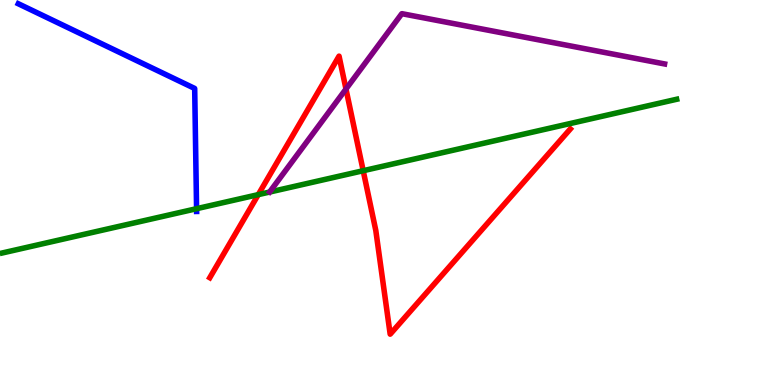[{'lines': ['blue', 'red'], 'intersections': []}, {'lines': ['green', 'red'], 'intersections': [{'x': 3.33, 'y': 4.94}, {'x': 4.69, 'y': 5.57}]}, {'lines': ['purple', 'red'], 'intersections': [{'x': 4.46, 'y': 7.69}]}, {'lines': ['blue', 'green'], 'intersections': [{'x': 2.54, 'y': 4.58}]}, {'lines': ['blue', 'purple'], 'intersections': []}, {'lines': ['green', 'purple'], 'intersections': []}]